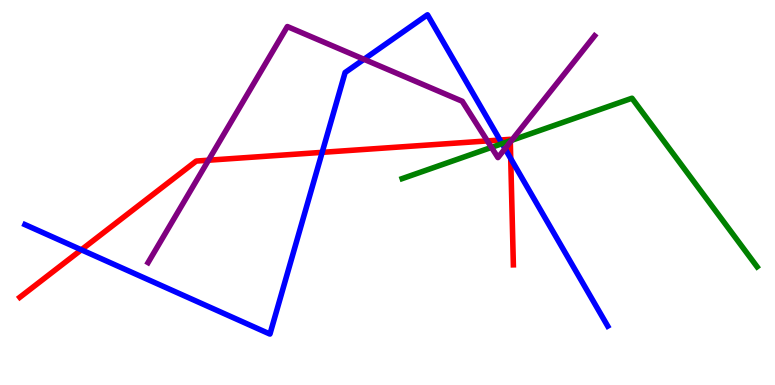[{'lines': ['blue', 'red'], 'intersections': [{'x': 1.05, 'y': 3.51}, {'x': 4.16, 'y': 6.04}, {'x': 6.45, 'y': 6.36}, {'x': 6.59, 'y': 5.88}]}, {'lines': ['green', 'red'], 'intersections': [{'x': 6.58, 'y': 6.34}]}, {'lines': ['purple', 'red'], 'intersections': [{'x': 2.69, 'y': 5.84}, {'x': 6.29, 'y': 6.34}, {'x': 6.58, 'y': 6.31}]}, {'lines': ['blue', 'green'], 'intersections': [{'x': 6.48, 'y': 6.27}]}, {'lines': ['blue', 'purple'], 'intersections': [{'x': 4.7, 'y': 8.46}, {'x': 6.52, 'y': 6.14}]}, {'lines': ['green', 'purple'], 'intersections': [{'x': 6.34, 'y': 6.17}, {'x': 6.6, 'y': 6.36}]}]